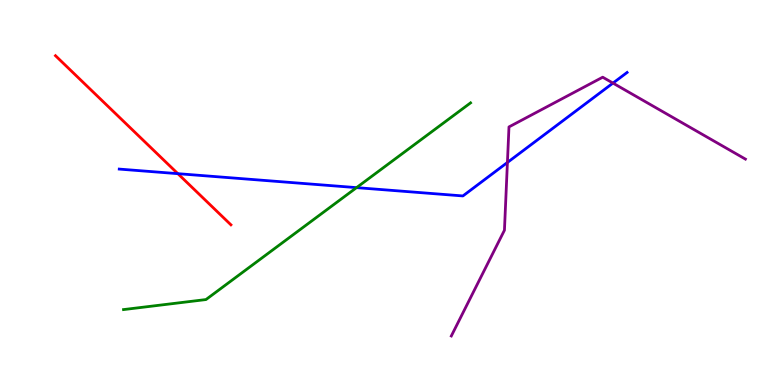[{'lines': ['blue', 'red'], 'intersections': [{'x': 2.29, 'y': 5.49}]}, {'lines': ['green', 'red'], 'intersections': []}, {'lines': ['purple', 'red'], 'intersections': []}, {'lines': ['blue', 'green'], 'intersections': [{'x': 4.6, 'y': 5.13}]}, {'lines': ['blue', 'purple'], 'intersections': [{'x': 6.55, 'y': 5.78}, {'x': 7.91, 'y': 7.84}]}, {'lines': ['green', 'purple'], 'intersections': []}]